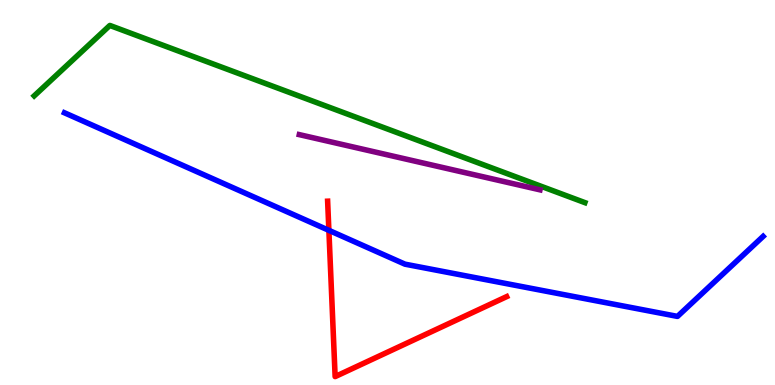[{'lines': ['blue', 'red'], 'intersections': [{'x': 4.24, 'y': 4.02}]}, {'lines': ['green', 'red'], 'intersections': []}, {'lines': ['purple', 'red'], 'intersections': []}, {'lines': ['blue', 'green'], 'intersections': []}, {'lines': ['blue', 'purple'], 'intersections': []}, {'lines': ['green', 'purple'], 'intersections': []}]